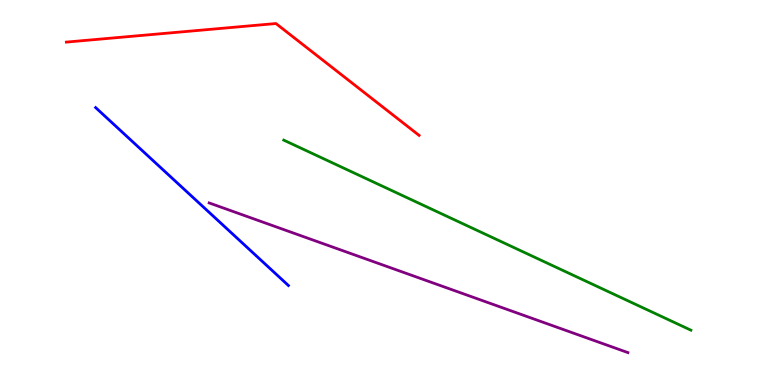[{'lines': ['blue', 'red'], 'intersections': []}, {'lines': ['green', 'red'], 'intersections': []}, {'lines': ['purple', 'red'], 'intersections': []}, {'lines': ['blue', 'green'], 'intersections': []}, {'lines': ['blue', 'purple'], 'intersections': []}, {'lines': ['green', 'purple'], 'intersections': []}]